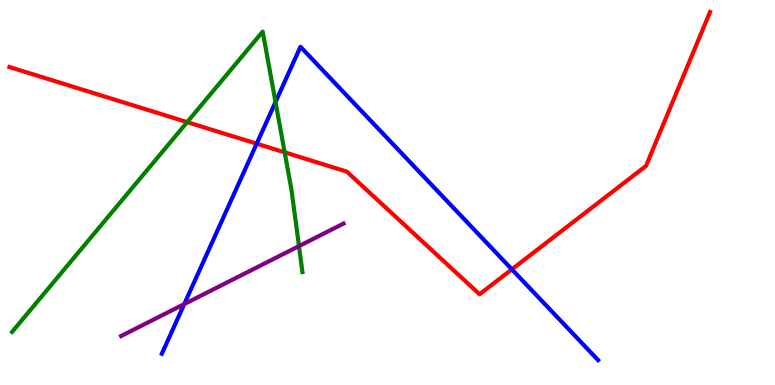[{'lines': ['blue', 'red'], 'intersections': [{'x': 3.31, 'y': 6.27}, {'x': 6.6, 'y': 3.0}]}, {'lines': ['green', 'red'], 'intersections': [{'x': 2.42, 'y': 6.83}, {'x': 3.67, 'y': 6.04}]}, {'lines': ['purple', 'red'], 'intersections': []}, {'lines': ['blue', 'green'], 'intersections': [{'x': 3.56, 'y': 7.35}]}, {'lines': ['blue', 'purple'], 'intersections': [{'x': 2.38, 'y': 2.1}]}, {'lines': ['green', 'purple'], 'intersections': [{'x': 3.86, 'y': 3.61}]}]